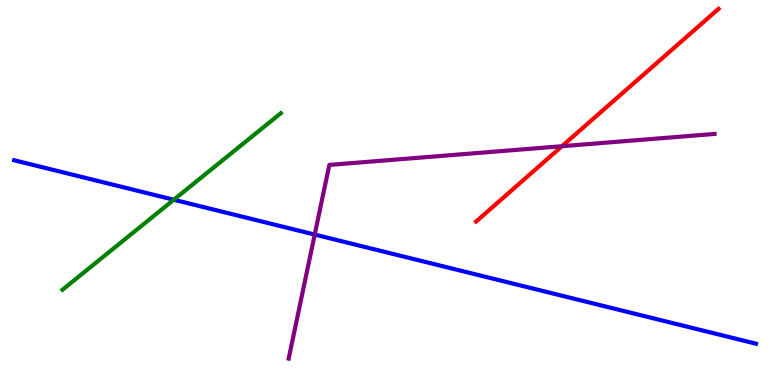[{'lines': ['blue', 'red'], 'intersections': []}, {'lines': ['green', 'red'], 'intersections': []}, {'lines': ['purple', 'red'], 'intersections': [{'x': 7.25, 'y': 6.2}]}, {'lines': ['blue', 'green'], 'intersections': [{'x': 2.24, 'y': 4.81}]}, {'lines': ['blue', 'purple'], 'intersections': [{'x': 4.06, 'y': 3.91}]}, {'lines': ['green', 'purple'], 'intersections': []}]